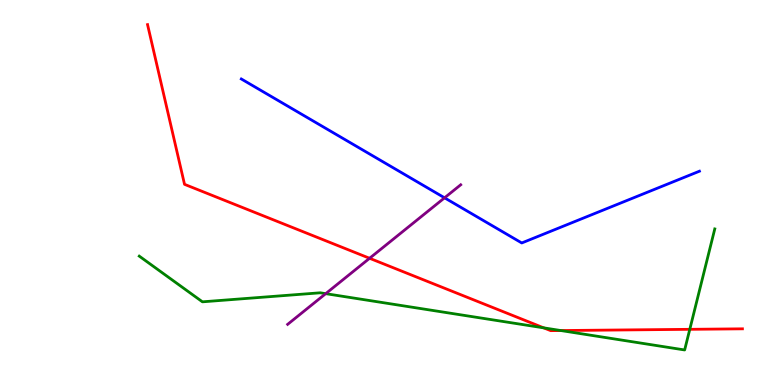[{'lines': ['blue', 'red'], 'intersections': []}, {'lines': ['green', 'red'], 'intersections': [{'x': 7.02, 'y': 1.48}, {'x': 7.24, 'y': 1.41}, {'x': 8.9, 'y': 1.45}]}, {'lines': ['purple', 'red'], 'intersections': [{'x': 4.77, 'y': 3.29}]}, {'lines': ['blue', 'green'], 'intersections': []}, {'lines': ['blue', 'purple'], 'intersections': [{'x': 5.74, 'y': 4.86}]}, {'lines': ['green', 'purple'], 'intersections': [{'x': 4.2, 'y': 2.37}]}]